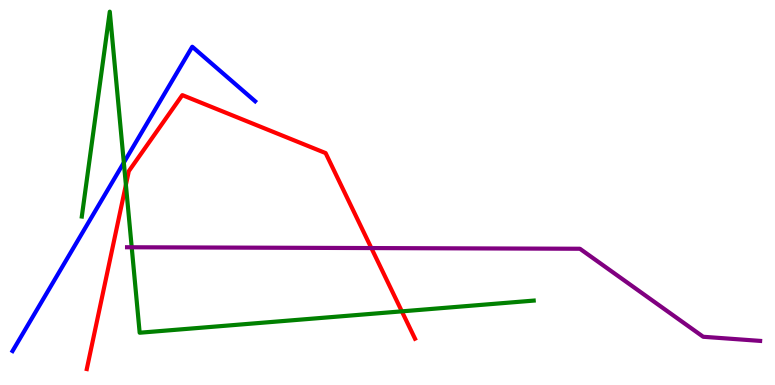[{'lines': ['blue', 'red'], 'intersections': []}, {'lines': ['green', 'red'], 'intersections': [{'x': 1.62, 'y': 5.2}, {'x': 5.19, 'y': 1.91}]}, {'lines': ['purple', 'red'], 'intersections': [{'x': 4.79, 'y': 3.56}]}, {'lines': ['blue', 'green'], 'intersections': [{'x': 1.6, 'y': 5.78}]}, {'lines': ['blue', 'purple'], 'intersections': []}, {'lines': ['green', 'purple'], 'intersections': [{'x': 1.7, 'y': 3.58}]}]